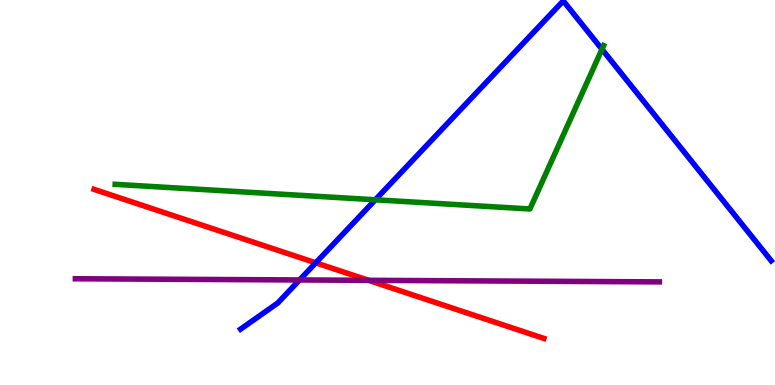[{'lines': ['blue', 'red'], 'intersections': [{'x': 4.07, 'y': 3.17}]}, {'lines': ['green', 'red'], 'intersections': []}, {'lines': ['purple', 'red'], 'intersections': [{'x': 4.76, 'y': 2.72}]}, {'lines': ['blue', 'green'], 'intersections': [{'x': 4.84, 'y': 4.81}, {'x': 7.77, 'y': 8.72}]}, {'lines': ['blue', 'purple'], 'intersections': [{'x': 3.87, 'y': 2.73}]}, {'lines': ['green', 'purple'], 'intersections': []}]